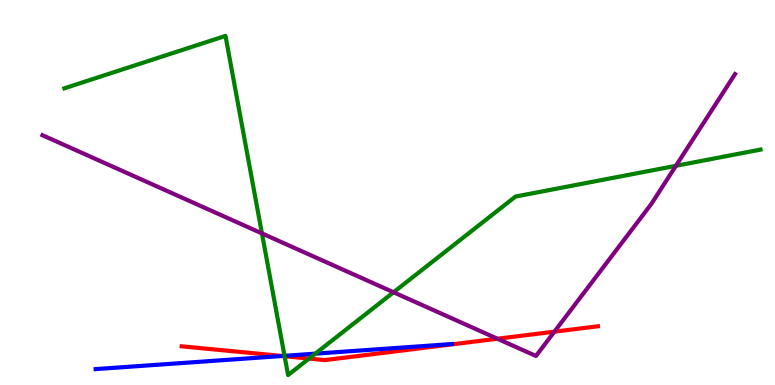[{'lines': ['blue', 'red'], 'intersections': [{'x': 3.64, 'y': 0.754}]}, {'lines': ['green', 'red'], 'intersections': [{'x': 3.67, 'y': 0.748}, {'x': 3.99, 'y': 0.686}]}, {'lines': ['purple', 'red'], 'intersections': [{'x': 6.42, 'y': 1.2}, {'x': 7.15, 'y': 1.39}]}, {'lines': ['blue', 'green'], 'intersections': [{'x': 3.67, 'y': 0.758}, {'x': 4.07, 'y': 0.814}]}, {'lines': ['blue', 'purple'], 'intersections': []}, {'lines': ['green', 'purple'], 'intersections': [{'x': 3.38, 'y': 3.94}, {'x': 5.08, 'y': 2.41}, {'x': 8.72, 'y': 5.69}]}]